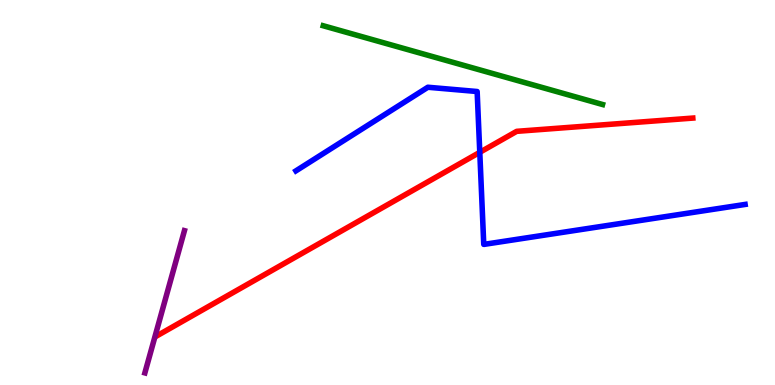[{'lines': ['blue', 'red'], 'intersections': [{'x': 6.19, 'y': 6.04}]}, {'lines': ['green', 'red'], 'intersections': []}, {'lines': ['purple', 'red'], 'intersections': []}, {'lines': ['blue', 'green'], 'intersections': []}, {'lines': ['blue', 'purple'], 'intersections': []}, {'lines': ['green', 'purple'], 'intersections': []}]